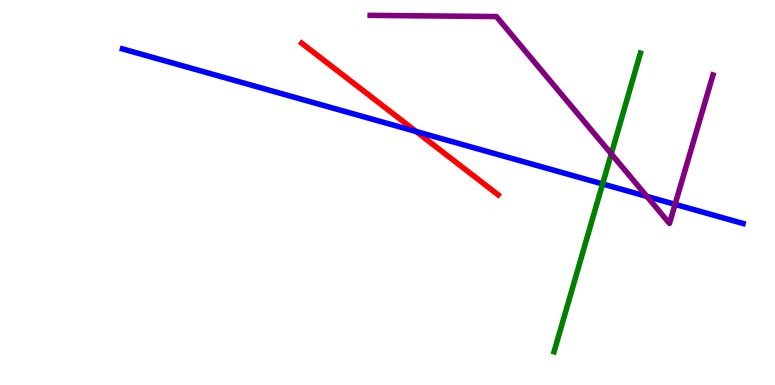[{'lines': ['blue', 'red'], 'intersections': [{'x': 5.37, 'y': 6.58}]}, {'lines': ['green', 'red'], 'intersections': []}, {'lines': ['purple', 'red'], 'intersections': []}, {'lines': ['blue', 'green'], 'intersections': [{'x': 7.78, 'y': 5.22}]}, {'lines': ['blue', 'purple'], 'intersections': [{'x': 8.35, 'y': 4.9}, {'x': 8.71, 'y': 4.69}]}, {'lines': ['green', 'purple'], 'intersections': [{'x': 7.89, 'y': 6.0}]}]